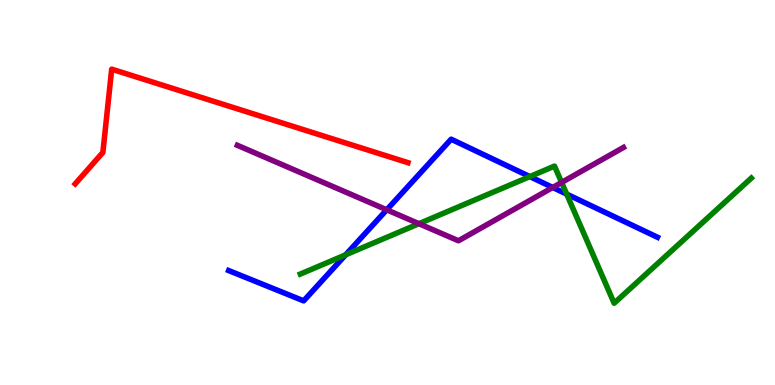[{'lines': ['blue', 'red'], 'intersections': []}, {'lines': ['green', 'red'], 'intersections': []}, {'lines': ['purple', 'red'], 'intersections': []}, {'lines': ['blue', 'green'], 'intersections': [{'x': 4.46, 'y': 3.38}, {'x': 6.84, 'y': 5.41}, {'x': 7.31, 'y': 4.96}]}, {'lines': ['blue', 'purple'], 'intersections': [{'x': 4.99, 'y': 4.55}, {'x': 7.13, 'y': 5.13}]}, {'lines': ['green', 'purple'], 'intersections': [{'x': 5.41, 'y': 4.19}, {'x': 7.25, 'y': 5.26}]}]